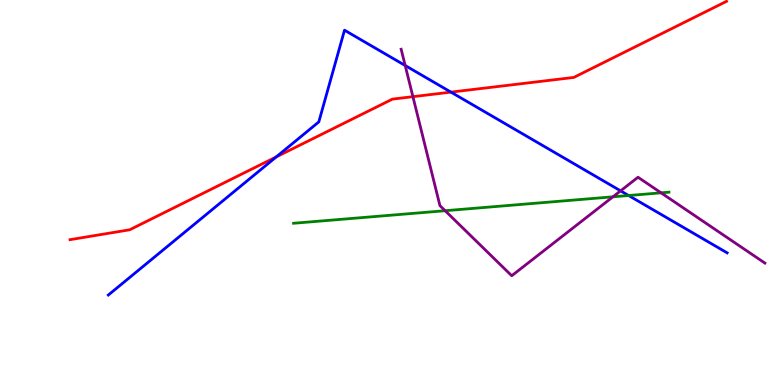[{'lines': ['blue', 'red'], 'intersections': [{'x': 3.56, 'y': 5.93}, {'x': 5.82, 'y': 7.61}]}, {'lines': ['green', 'red'], 'intersections': []}, {'lines': ['purple', 'red'], 'intersections': [{'x': 5.33, 'y': 7.49}]}, {'lines': ['blue', 'green'], 'intersections': [{'x': 8.11, 'y': 4.92}]}, {'lines': ['blue', 'purple'], 'intersections': [{'x': 5.23, 'y': 8.3}, {'x': 8.01, 'y': 5.04}]}, {'lines': ['green', 'purple'], 'intersections': [{'x': 5.74, 'y': 4.53}, {'x': 7.91, 'y': 4.89}, {'x': 8.53, 'y': 4.99}]}]